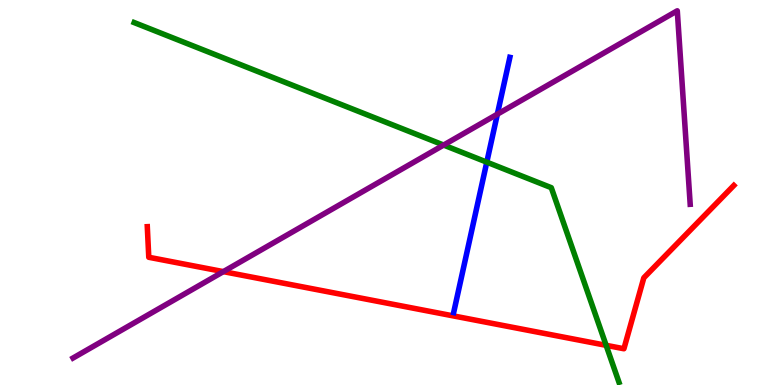[{'lines': ['blue', 'red'], 'intersections': []}, {'lines': ['green', 'red'], 'intersections': [{'x': 7.82, 'y': 1.03}]}, {'lines': ['purple', 'red'], 'intersections': [{'x': 2.88, 'y': 2.94}]}, {'lines': ['blue', 'green'], 'intersections': [{'x': 6.28, 'y': 5.79}]}, {'lines': ['blue', 'purple'], 'intersections': [{'x': 6.42, 'y': 7.03}]}, {'lines': ['green', 'purple'], 'intersections': [{'x': 5.72, 'y': 6.23}]}]